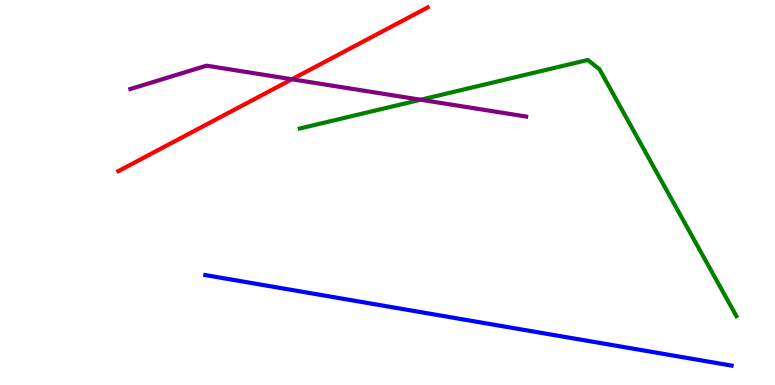[{'lines': ['blue', 'red'], 'intersections': []}, {'lines': ['green', 'red'], 'intersections': []}, {'lines': ['purple', 'red'], 'intersections': [{'x': 3.77, 'y': 7.94}]}, {'lines': ['blue', 'green'], 'intersections': []}, {'lines': ['blue', 'purple'], 'intersections': []}, {'lines': ['green', 'purple'], 'intersections': [{'x': 5.43, 'y': 7.41}]}]